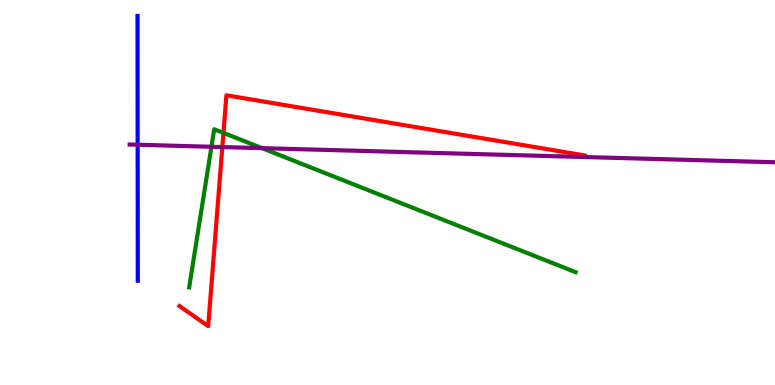[{'lines': ['blue', 'red'], 'intersections': []}, {'lines': ['green', 'red'], 'intersections': [{'x': 2.88, 'y': 6.55}]}, {'lines': ['purple', 'red'], 'intersections': [{'x': 2.87, 'y': 6.18}]}, {'lines': ['blue', 'green'], 'intersections': []}, {'lines': ['blue', 'purple'], 'intersections': [{'x': 1.78, 'y': 6.24}]}, {'lines': ['green', 'purple'], 'intersections': [{'x': 2.73, 'y': 6.19}, {'x': 3.38, 'y': 6.15}]}]